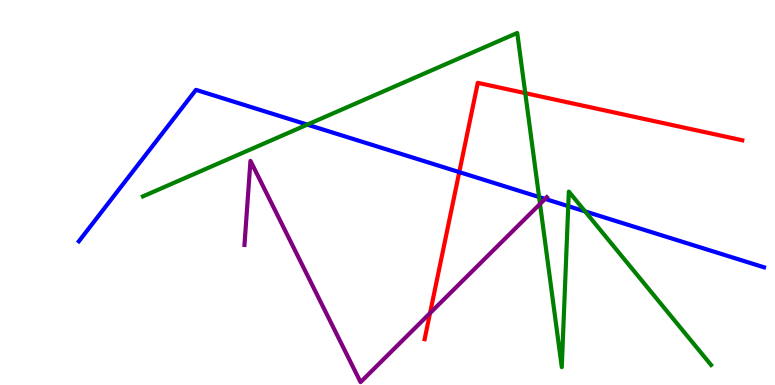[{'lines': ['blue', 'red'], 'intersections': [{'x': 5.93, 'y': 5.53}]}, {'lines': ['green', 'red'], 'intersections': [{'x': 6.78, 'y': 7.58}]}, {'lines': ['purple', 'red'], 'intersections': [{'x': 5.55, 'y': 1.87}]}, {'lines': ['blue', 'green'], 'intersections': [{'x': 3.96, 'y': 6.76}, {'x': 6.96, 'y': 4.88}, {'x': 7.33, 'y': 4.65}, {'x': 7.55, 'y': 4.51}]}, {'lines': ['blue', 'purple'], 'intersections': [{'x': 7.03, 'y': 4.83}]}, {'lines': ['green', 'purple'], 'intersections': [{'x': 6.97, 'y': 4.7}]}]